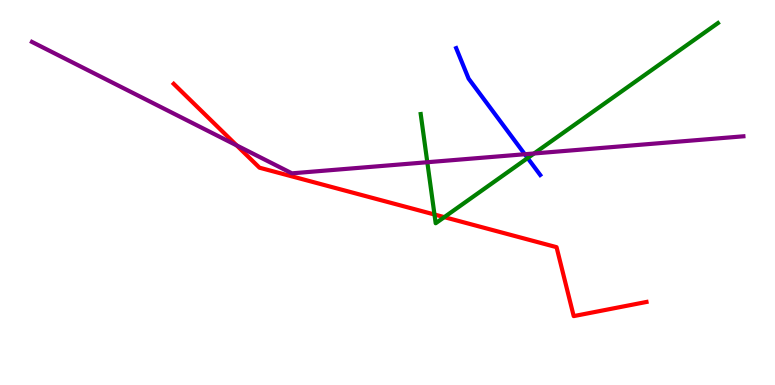[{'lines': ['blue', 'red'], 'intersections': []}, {'lines': ['green', 'red'], 'intersections': [{'x': 5.61, 'y': 4.43}, {'x': 5.73, 'y': 4.36}]}, {'lines': ['purple', 'red'], 'intersections': [{'x': 3.05, 'y': 6.22}]}, {'lines': ['blue', 'green'], 'intersections': [{'x': 6.81, 'y': 5.9}]}, {'lines': ['blue', 'purple'], 'intersections': [{'x': 6.77, 'y': 5.99}]}, {'lines': ['green', 'purple'], 'intersections': [{'x': 5.51, 'y': 5.79}, {'x': 6.89, 'y': 6.01}]}]